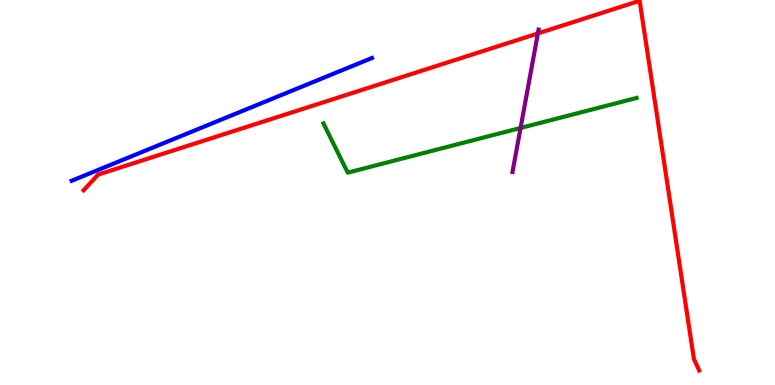[{'lines': ['blue', 'red'], 'intersections': []}, {'lines': ['green', 'red'], 'intersections': []}, {'lines': ['purple', 'red'], 'intersections': [{'x': 6.94, 'y': 9.13}]}, {'lines': ['blue', 'green'], 'intersections': []}, {'lines': ['blue', 'purple'], 'intersections': []}, {'lines': ['green', 'purple'], 'intersections': [{'x': 6.72, 'y': 6.68}]}]